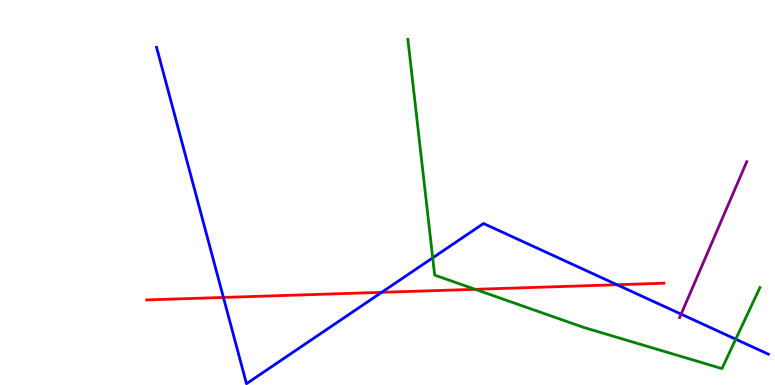[{'lines': ['blue', 'red'], 'intersections': [{'x': 2.88, 'y': 2.27}, {'x': 4.92, 'y': 2.41}, {'x': 7.96, 'y': 2.6}]}, {'lines': ['green', 'red'], 'intersections': [{'x': 6.13, 'y': 2.49}]}, {'lines': ['purple', 'red'], 'intersections': []}, {'lines': ['blue', 'green'], 'intersections': [{'x': 5.58, 'y': 3.3}, {'x': 9.49, 'y': 1.19}]}, {'lines': ['blue', 'purple'], 'intersections': [{'x': 8.79, 'y': 1.84}]}, {'lines': ['green', 'purple'], 'intersections': []}]